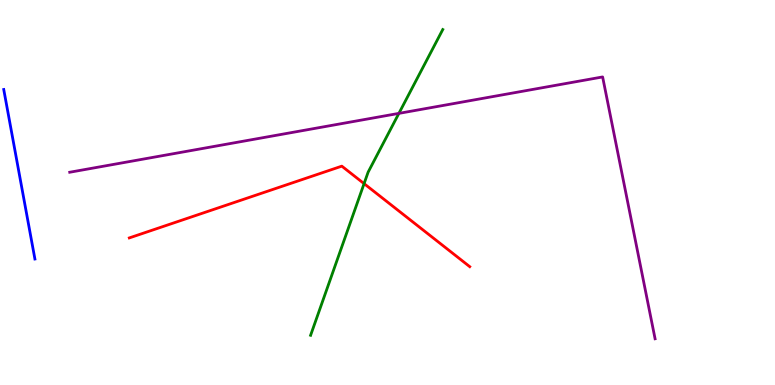[{'lines': ['blue', 'red'], 'intersections': []}, {'lines': ['green', 'red'], 'intersections': [{'x': 4.7, 'y': 5.23}]}, {'lines': ['purple', 'red'], 'intersections': []}, {'lines': ['blue', 'green'], 'intersections': []}, {'lines': ['blue', 'purple'], 'intersections': []}, {'lines': ['green', 'purple'], 'intersections': [{'x': 5.15, 'y': 7.06}]}]